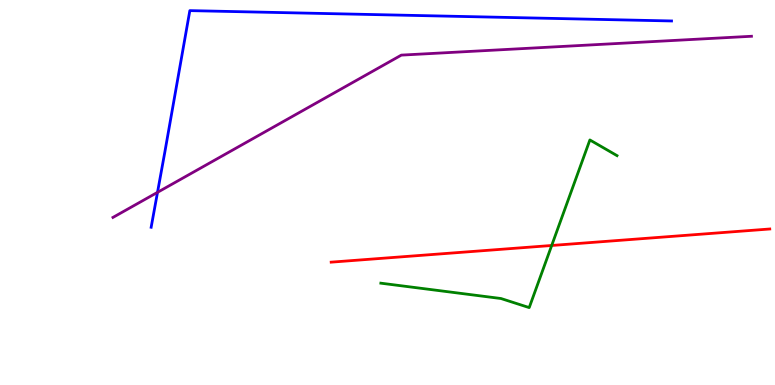[{'lines': ['blue', 'red'], 'intersections': []}, {'lines': ['green', 'red'], 'intersections': [{'x': 7.12, 'y': 3.62}]}, {'lines': ['purple', 'red'], 'intersections': []}, {'lines': ['blue', 'green'], 'intersections': []}, {'lines': ['blue', 'purple'], 'intersections': [{'x': 2.03, 'y': 5.0}]}, {'lines': ['green', 'purple'], 'intersections': []}]